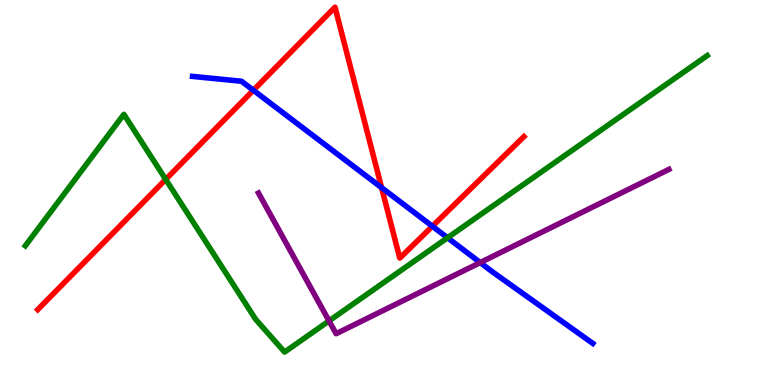[{'lines': ['blue', 'red'], 'intersections': [{'x': 3.27, 'y': 7.66}, {'x': 4.92, 'y': 5.13}, {'x': 5.58, 'y': 4.12}]}, {'lines': ['green', 'red'], 'intersections': [{'x': 2.14, 'y': 5.34}]}, {'lines': ['purple', 'red'], 'intersections': []}, {'lines': ['blue', 'green'], 'intersections': [{'x': 5.77, 'y': 3.82}]}, {'lines': ['blue', 'purple'], 'intersections': [{'x': 6.2, 'y': 3.18}]}, {'lines': ['green', 'purple'], 'intersections': [{'x': 4.25, 'y': 1.66}]}]